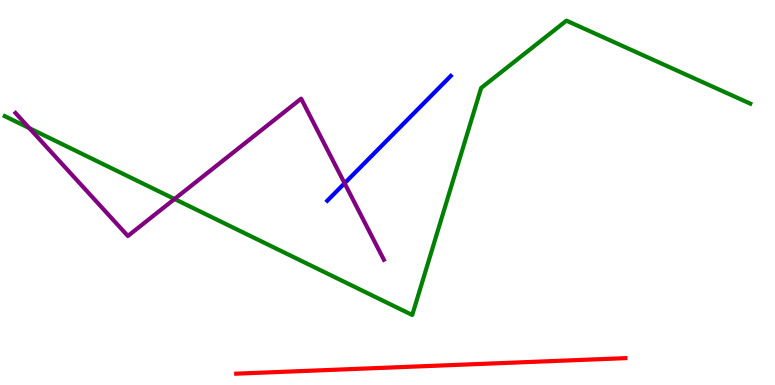[{'lines': ['blue', 'red'], 'intersections': []}, {'lines': ['green', 'red'], 'intersections': []}, {'lines': ['purple', 'red'], 'intersections': []}, {'lines': ['blue', 'green'], 'intersections': []}, {'lines': ['blue', 'purple'], 'intersections': [{'x': 4.45, 'y': 5.24}]}, {'lines': ['green', 'purple'], 'intersections': [{'x': 0.378, 'y': 6.67}, {'x': 2.25, 'y': 4.83}]}]